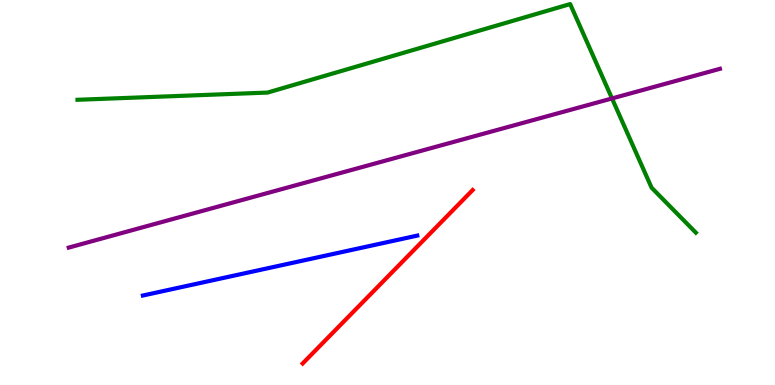[{'lines': ['blue', 'red'], 'intersections': []}, {'lines': ['green', 'red'], 'intersections': []}, {'lines': ['purple', 'red'], 'intersections': []}, {'lines': ['blue', 'green'], 'intersections': []}, {'lines': ['blue', 'purple'], 'intersections': []}, {'lines': ['green', 'purple'], 'intersections': [{'x': 7.9, 'y': 7.44}]}]